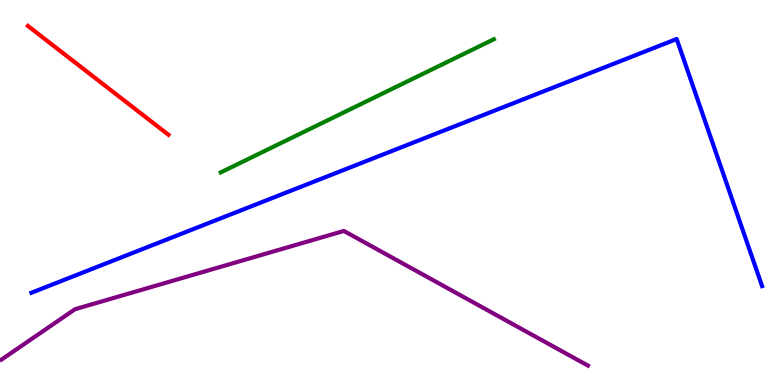[{'lines': ['blue', 'red'], 'intersections': []}, {'lines': ['green', 'red'], 'intersections': []}, {'lines': ['purple', 'red'], 'intersections': []}, {'lines': ['blue', 'green'], 'intersections': []}, {'lines': ['blue', 'purple'], 'intersections': []}, {'lines': ['green', 'purple'], 'intersections': []}]